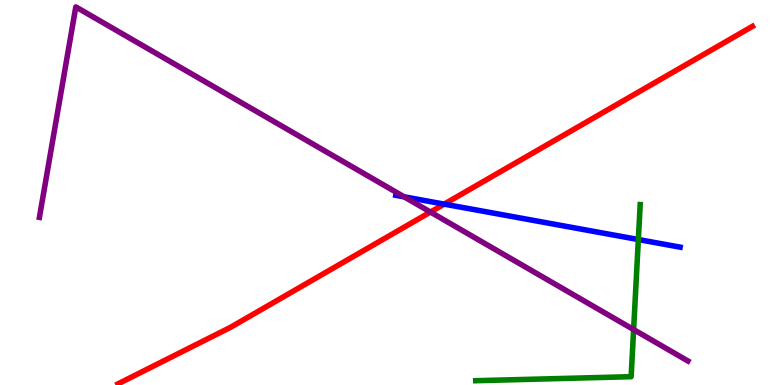[{'lines': ['blue', 'red'], 'intersections': [{'x': 5.73, 'y': 4.7}]}, {'lines': ['green', 'red'], 'intersections': []}, {'lines': ['purple', 'red'], 'intersections': [{'x': 5.55, 'y': 4.49}]}, {'lines': ['blue', 'green'], 'intersections': [{'x': 8.24, 'y': 3.78}]}, {'lines': ['blue', 'purple'], 'intersections': [{'x': 5.21, 'y': 4.89}]}, {'lines': ['green', 'purple'], 'intersections': [{'x': 8.18, 'y': 1.44}]}]